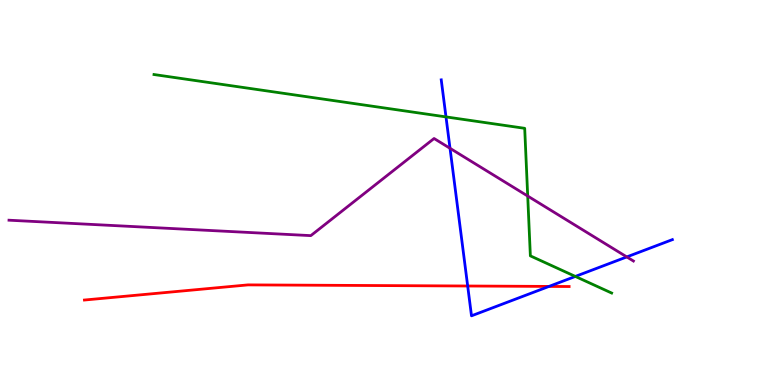[{'lines': ['blue', 'red'], 'intersections': [{'x': 6.03, 'y': 2.57}, {'x': 7.08, 'y': 2.56}]}, {'lines': ['green', 'red'], 'intersections': []}, {'lines': ['purple', 'red'], 'intersections': []}, {'lines': ['blue', 'green'], 'intersections': [{'x': 5.75, 'y': 6.96}, {'x': 7.42, 'y': 2.82}]}, {'lines': ['blue', 'purple'], 'intersections': [{'x': 5.81, 'y': 6.15}, {'x': 8.09, 'y': 3.33}]}, {'lines': ['green', 'purple'], 'intersections': [{'x': 6.81, 'y': 4.91}]}]